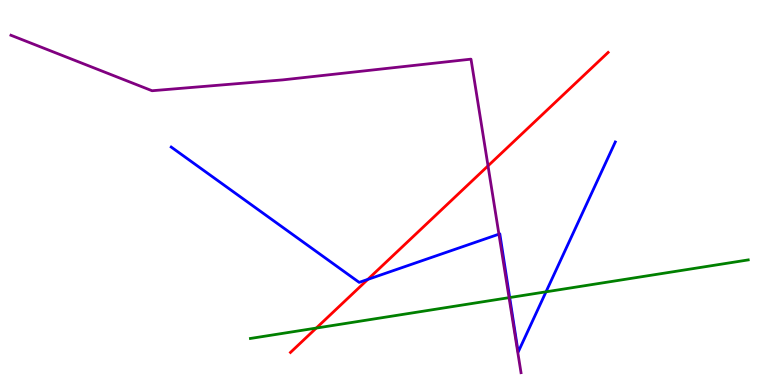[{'lines': ['blue', 'red'], 'intersections': [{'x': 4.75, 'y': 2.74}]}, {'lines': ['green', 'red'], 'intersections': [{'x': 4.08, 'y': 1.48}]}, {'lines': ['purple', 'red'], 'intersections': [{'x': 6.3, 'y': 5.69}]}, {'lines': ['blue', 'green'], 'intersections': [{'x': 6.58, 'y': 2.27}, {'x': 7.05, 'y': 2.42}]}, {'lines': ['blue', 'purple'], 'intersections': [{'x': 6.44, 'y': 3.92}]}, {'lines': ['green', 'purple'], 'intersections': [{'x': 6.57, 'y': 2.27}]}]